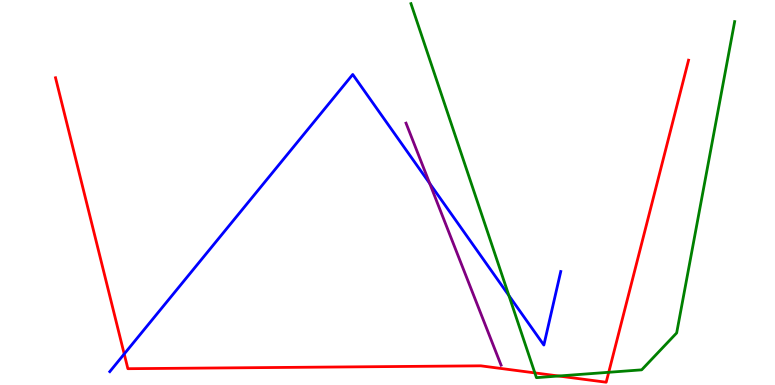[{'lines': ['blue', 'red'], 'intersections': [{'x': 1.6, 'y': 0.806}]}, {'lines': ['green', 'red'], 'intersections': [{'x': 6.9, 'y': 0.314}, {'x': 7.21, 'y': 0.234}, {'x': 7.85, 'y': 0.33}]}, {'lines': ['purple', 'red'], 'intersections': []}, {'lines': ['blue', 'green'], 'intersections': [{'x': 6.57, 'y': 2.32}]}, {'lines': ['blue', 'purple'], 'intersections': [{'x': 5.54, 'y': 5.24}]}, {'lines': ['green', 'purple'], 'intersections': []}]